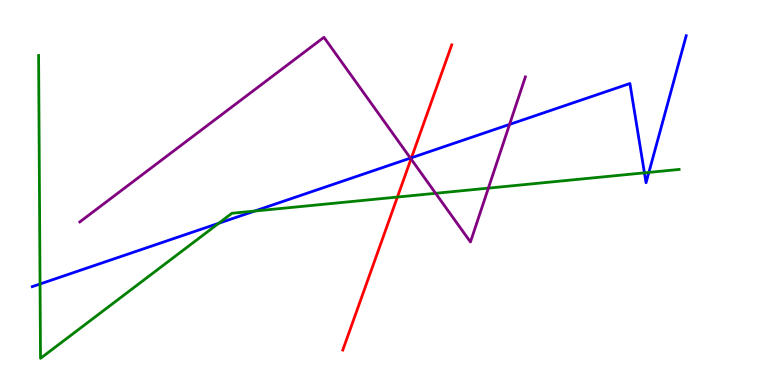[{'lines': ['blue', 'red'], 'intersections': [{'x': 5.31, 'y': 5.9}]}, {'lines': ['green', 'red'], 'intersections': [{'x': 5.13, 'y': 4.88}]}, {'lines': ['purple', 'red'], 'intersections': [{'x': 5.3, 'y': 5.87}]}, {'lines': ['blue', 'green'], 'intersections': [{'x': 0.517, 'y': 2.62}, {'x': 2.82, 'y': 4.2}, {'x': 3.29, 'y': 4.52}, {'x': 8.32, 'y': 5.51}, {'x': 8.37, 'y': 5.52}]}, {'lines': ['blue', 'purple'], 'intersections': [{'x': 5.3, 'y': 5.89}, {'x': 6.58, 'y': 6.77}]}, {'lines': ['green', 'purple'], 'intersections': [{'x': 5.62, 'y': 4.98}, {'x': 6.3, 'y': 5.11}]}]